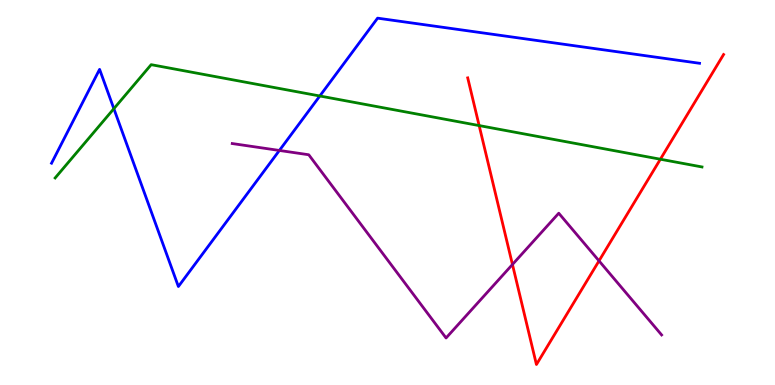[{'lines': ['blue', 'red'], 'intersections': []}, {'lines': ['green', 'red'], 'intersections': [{'x': 6.18, 'y': 6.74}, {'x': 8.52, 'y': 5.86}]}, {'lines': ['purple', 'red'], 'intersections': [{'x': 6.61, 'y': 3.13}, {'x': 7.73, 'y': 3.22}]}, {'lines': ['blue', 'green'], 'intersections': [{'x': 1.47, 'y': 7.18}, {'x': 4.13, 'y': 7.51}]}, {'lines': ['blue', 'purple'], 'intersections': [{'x': 3.6, 'y': 6.09}]}, {'lines': ['green', 'purple'], 'intersections': []}]